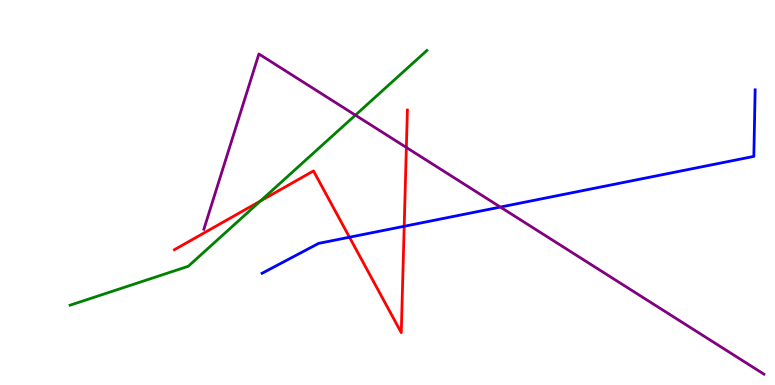[{'lines': ['blue', 'red'], 'intersections': [{'x': 4.51, 'y': 3.84}, {'x': 5.22, 'y': 4.12}]}, {'lines': ['green', 'red'], 'intersections': [{'x': 3.36, 'y': 4.78}]}, {'lines': ['purple', 'red'], 'intersections': [{'x': 5.24, 'y': 6.17}]}, {'lines': ['blue', 'green'], 'intersections': []}, {'lines': ['blue', 'purple'], 'intersections': [{'x': 6.46, 'y': 4.62}]}, {'lines': ['green', 'purple'], 'intersections': [{'x': 4.59, 'y': 7.01}]}]